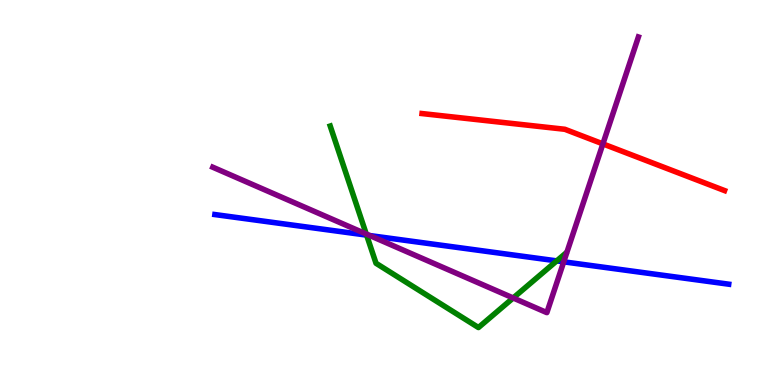[{'lines': ['blue', 'red'], 'intersections': []}, {'lines': ['green', 'red'], 'intersections': []}, {'lines': ['purple', 'red'], 'intersections': [{'x': 7.78, 'y': 6.26}]}, {'lines': ['blue', 'green'], 'intersections': [{'x': 4.73, 'y': 3.89}, {'x': 7.18, 'y': 3.22}]}, {'lines': ['blue', 'purple'], 'intersections': [{'x': 4.77, 'y': 3.88}, {'x': 7.27, 'y': 3.2}]}, {'lines': ['green', 'purple'], 'intersections': [{'x': 4.73, 'y': 3.92}, {'x': 6.62, 'y': 2.26}]}]